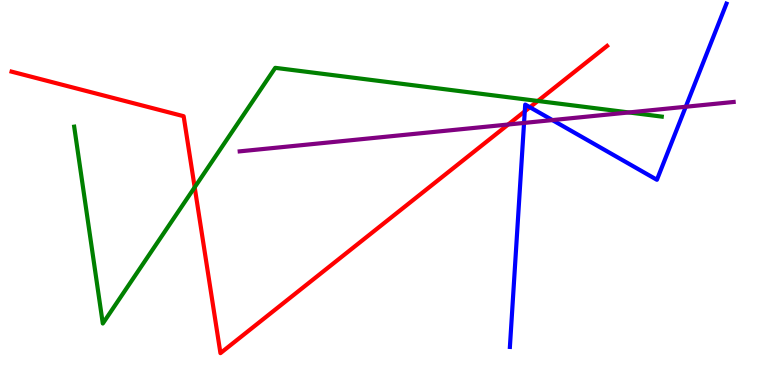[{'lines': ['blue', 'red'], 'intersections': [{'x': 6.77, 'y': 7.11}, {'x': 6.84, 'y': 7.21}]}, {'lines': ['green', 'red'], 'intersections': [{'x': 2.51, 'y': 5.14}, {'x': 6.94, 'y': 7.38}]}, {'lines': ['purple', 'red'], 'intersections': [{'x': 6.56, 'y': 6.77}]}, {'lines': ['blue', 'green'], 'intersections': []}, {'lines': ['blue', 'purple'], 'intersections': [{'x': 6.76, 'y': 6.81}, {'x': 7.13, 'y': 6.88}, {'x': 8.85, 'y': 7.23}]}, {'lines': ['green', 'purple'], 'intersections': [{'x': 8.11, 'y': 7.08}]}]